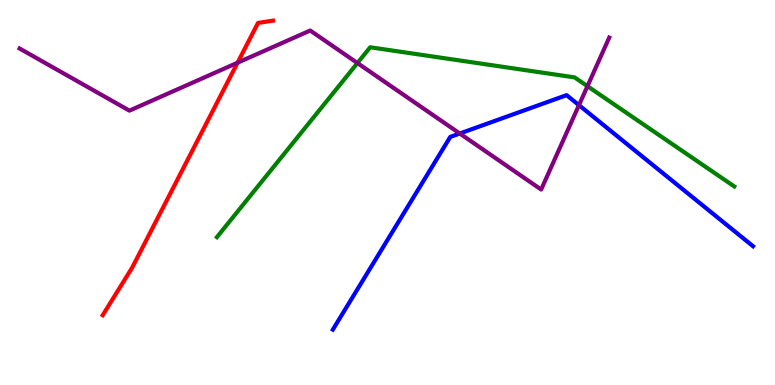[{'lines': ['blue', 'red'], 'intersections': []}, {'lines': ['green', 'red'], 'intersections': []}, {'lines': ['purple', 'red'], 'intersections': [{'x': 3.07, 'y': 8.37}]}, {'lines': ['blue', 'green'], 'intersections': []}, {'lines': ['blue', 'purple'], 'intersections': [{'x': 5.93, 'y': 6.53}, {'x': 7.47, 'y': 7.27}]}, {'lines': ['green', 'purple'], 'intersections': [{'x': 4.61, 'y': 8.36}, {'x': 7.58, 'y': 7.76}]}]